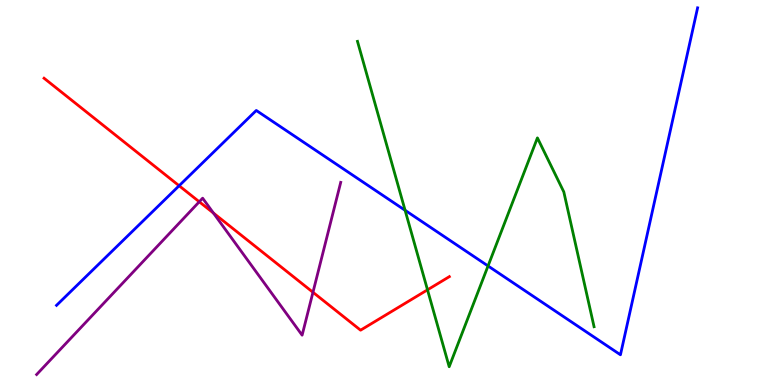[{'lines': ['blue', 'red'], 'intersections': [{'x': 2.31, 'y': 5.18}]}, {'lines': ['green', 'red'], 'intersections': [{'x': 5.52, 'y': 2.47}]}, {'lines': ['purple', 'red'], 'intersections': [{'x': 2.57, 'y': 4.76}, {'x': 2.75, 'y': 4.47}, {'x': 4.04, 'y': 2.41}]}, {'lines': ['blue', 'green'], 'intersections': [{'x': 5.23, 'y': 4.54}, {'x': 6.3, 'y': 3.09}]}, {'lines': ['blue', 'purple'], 'intersections': []}, {'lines': ['green', 'purple'], 'intersections': []}]